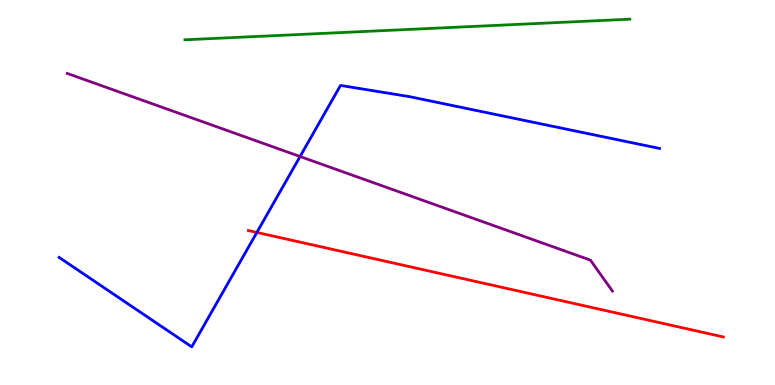[{'lines': ['blue', 'red'], 'intersections': [{'x': 3.31, 'y': 3.96}]}, {'lines': ['green', 'red'], 'intersections': []}, {'lines': ['purple', 'red'], 'intersections': []}, {'lines': ['blue', 'green'], 'intersections': []}, {'lines': ['blue', 'purple'], 'intersections': [{'x': 3.87, 'y': 5.93}]}, {'lines': ['green', 'purple'], 'intersections': []}]